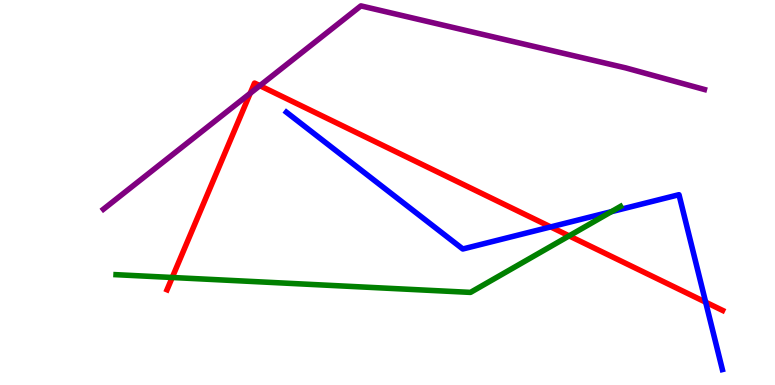[{'lines': ['blue', 'red'], 'intersections': [{'x': 7.11, 'y': 4.11}, {'x': 9.11, 'y': 2.15}]}, {'lines': ['green', 'red'], 'intersections': [{'x': 2.22, 'y': 2.79}, {'x': 7.34, 'y': 3.87}]}, {'lines': ['purple', 'red'], 'intersections': [{'x': 3.23, 'y': 7.58}, {'x': 3.35, 'y': 7.77}]}, {'lines': ['blue', 'green'], 'intersections': [{'x': 7.89, 'y': 4.5}]}, {'lines': ['blue', 'purple'], 'intersections': []}, {'lines': ['green', 'purple'], 'intersections': []}]